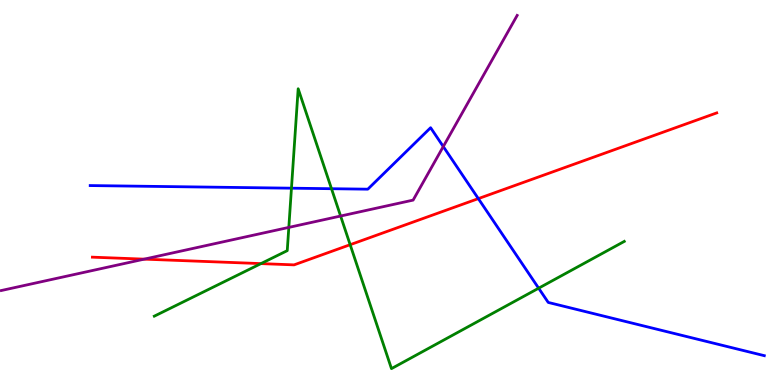[{'lines': ['blue', 'red'], 'intersections': [{'x': 6.17, 'y': 4.84}]}, {'lines': ['green', 'red'], 'intersections': [{'x': 3.37, 'y': 3.15}, {'x': 4.52, 'y': 3.64}]}, {'lines': ['purple', 'red'], 'intersections': [{'x': 1.86, 'y': 3.27}]}, {'lines': ['blue', 'green'], 'intersections': [{'x': 3.76, 'y': 5.11}, {'x': 4.28, 'y': 5.1}, {'x': 6.95, 'y': 2.51}]}, {'lines': ['blue', 'purple'], 'intersections': [{'x': 5.72, 'y': 6.19}]}, {'lines': ['green', 'purple'], 'intersections': [{'x': 3.73, 'y': 4.09}, {'x': 4.39, 'y': 4.39}]}]